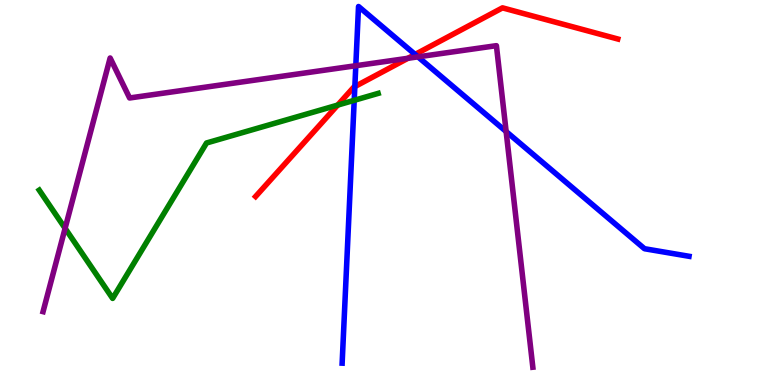[{'lines': ['blue', 'red'], 'intersections': [{'x': 4.58, 'y': 7.75}, {'x': 5.36, 'y': 8.59}]}, {'lines': ['green', 'red'], 'intersections': [{'x': 4.36, 'y': 7.27}]}, {'lines': ['purple', 'red'], 'intersections': [{'x': 5.26, 'y': 8.49}]}, {'lines': ['blue', 'green'], 'intersections': [{'x': 4.57, 'y': 7.39}]}, {'lines': ['blue', 'purple'], 'intersections': [{'x': 4.59, 'y': 8.29}, {'x': 5.39, 'y': 8.52}, {'x': 6.53, 'y': 6.58}]}, {'lines': ['green', 'purple'], 'intersections': [{'x': 0.84, 'y': 4.07}]}]